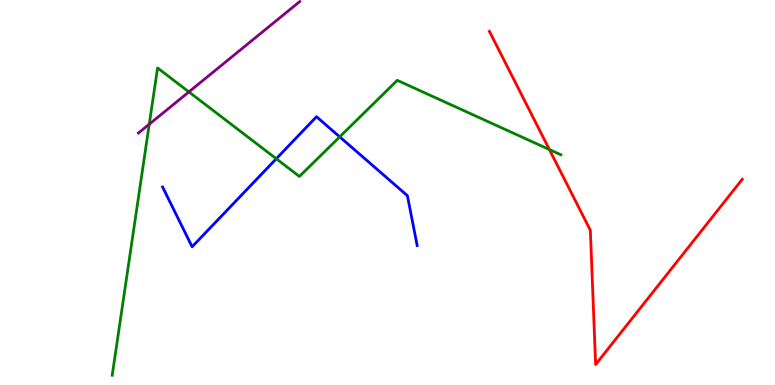[{'lines': ['blue', 'red'], 'intersections': []}, {'lines': ['green', 'red'], 'intersections': [{'x': 7.09, 'y': 6.12}]}, {'lines': ['purple', 'red'], 'intersections': []}, {'lines': ['blue', 'green'], 'intersections': [{'x': 3.57, 'y': 5.88}, {'x': 4.38, 'y': 6.45}]}, {'lines': ['blue', 'purple'], 'intersections': []}, {'lines': ['green', 'purple'], 'intersections': [{'x': 1.93, 'y': 6.77}, {'x': 2.44, 'y': 7.61}]}]